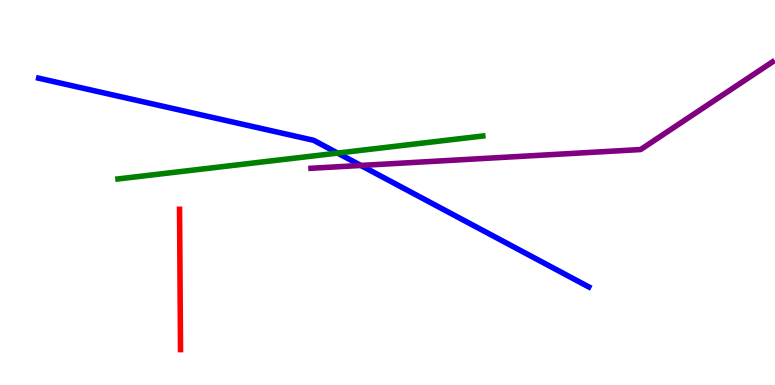[{'lines': ['blue', 'red'], 'intersections': []}, {'lines': ['green', 'red'], 'intersections': []}, {'lines': ['purple', 'red'], 'intersections': []}, {'lines': ['blue', 'green'], 'intersections': [{'x': 4.36, 'y': 6.02}]}, {'lines': ['blue', 'purple'], 'intersections': [{'x': 4.66, 'y': 5.7}]}, {'lines': ['green', 'purple'], 'intersections': []}]